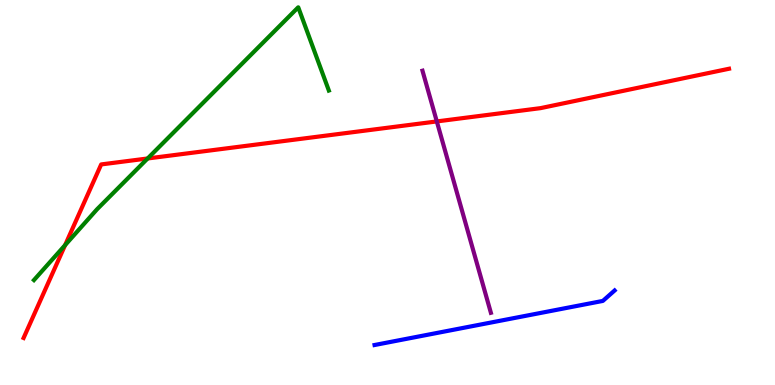[{'lines': ['blue', 'red'], 'intersections': []}, {'lines': ['green', 'red'], 'intersections': [{'x': 0.84, 'y': 3.63}, {'x': 1.91, 'y': 5.88}]}, {'lines': ['purple', 'red'], 'intersections': [{'x': 5.64, 'y': 6.85}]}, {'lines': ['blue', 'green'], 'intersections': []}, {'lines': ['blue', 'purple'], 'intersections': []}, {'lines': ['green', 'purple'], 'intersections': []}]